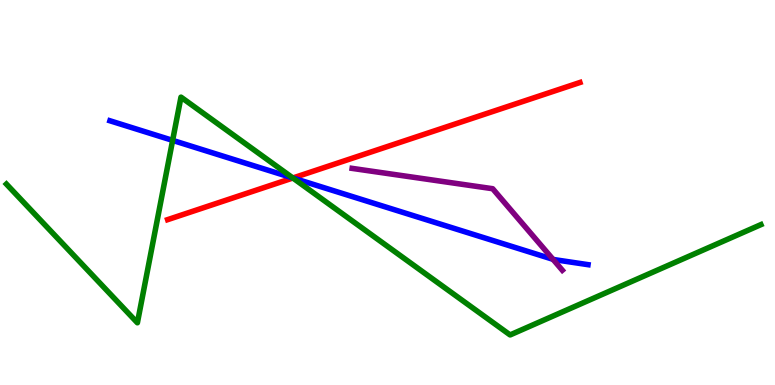[{'lines': ['blue', 'red'], 'intersections': [{'x': 3.78, 'y': 5.38}]}, {'lines': ['green', 'red'], 'intersections': [{'x': 3.78, 'y': 5.38}]}, {'lines': ['purple', 'red'], 'intersections': []}, {'lines': ['blue', 'green'], 'intersections': [{'x': 2.23, 'y': 6.35}, {'x': 3.78, 'y': 5.38}]}, {'lines': ['blue', 'purple'], 'intersections': [{'x': 7.14, 'y': 3.26}]}, {'lines': ['green', 'purple'], 'intersections': []}]